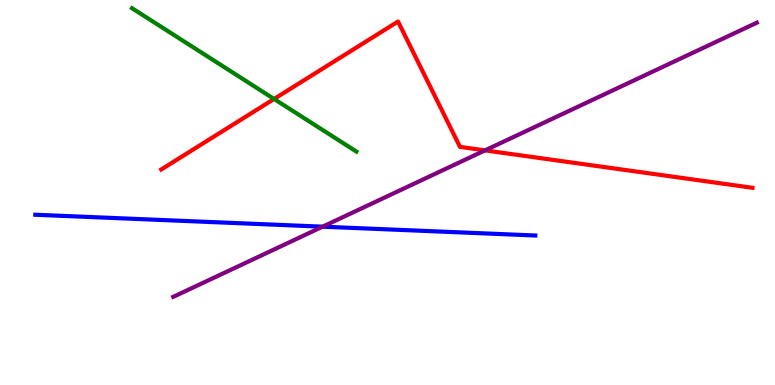[{'lines': ['blue', 'red'], 'intersections': []}, {'lines': ['green', 'red'], 'intersections': [{'x': 3.54, 'y': 7.43}]}, {'lines': ['purple', 'red'], 'intersections': [{'x': 6.26, 'y': 6.09}]}, {'lines': ['blue', 'green'], 'intersections': []}, {'lines': ['blue', 'purple'], 'intersections': [{'x': 4.16, 'y': 4.11}]}, {'lines': ['green', 'purple'], 'intersections': []}]